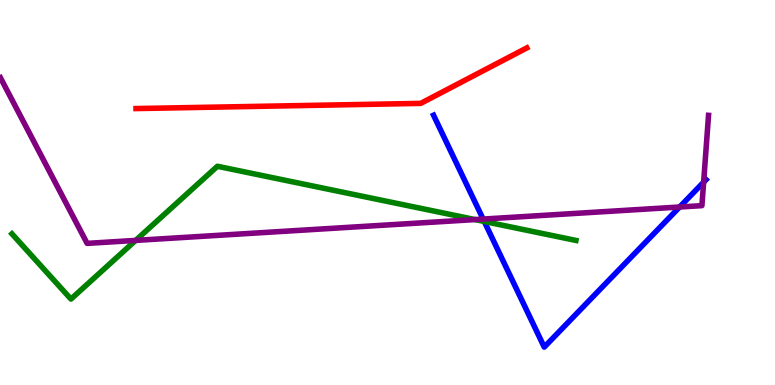[{'lines': ['blue', 'red'], 'intersections': []}, {'lines': ['green', 'red'], 'intersections': []}, {'lines': ['purple', 'red'], 'intersections': []}, {'lines': ['blue', 'green'], 'intersections': [{'x': 6.25, 'y': 4.25}]}, {'lines': ['blue', 'purple'], 'intersections': [{'x': 6.23, 'y': 4.31}, {'x': 8.77, 'y': 4.62}, {'x': 9.08, 'y': 5.27}]}, {'lines': ['green', 'purple'], 'intersections': [{'x': 1.75, 'y': 3.76}, {'x': 6.13, 'y': 4.3}]}]